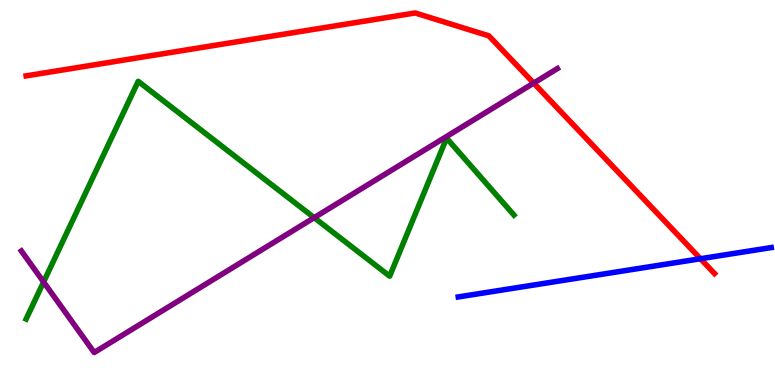[{'lines': ['blue', 'red'], 'intersections': [{'x': 9.04, 'y': 3.28}]}, {'lines': ['green', 'red'], 'intersections': []}, {'lines': ['purple', 'red'], 'intersections': [{'x': 6.89, 'y': 7.84}]}, {'lines': ['blue', 'green'], 'intersections': []}, {'lines': ['blue', 'purple'], 'intersections': []}, {'lines': ['green', 'purple'], 'intersections': [{'x': 0.563, 'y': 2.68}, {'x': 4.05, 'y': 4.35}]}]